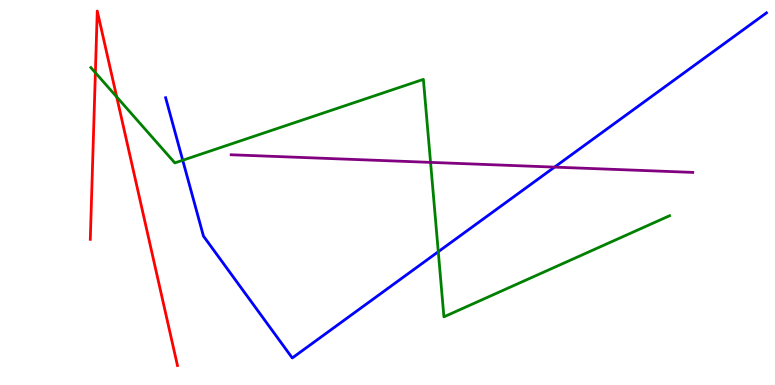[{'lines': ['blue', 'red'], 'intersections': []}, {'lines': ['green', 'red'], 'intersections': [{'x': 1.23, 'y': 8.11}, {'x': 1.51, 'y': 7.48}]}, {'lines': ['purple', 'red'], 'intersections': []}, {'lines': ['blue', 'green'], 'intersections': [{'x': 2.36, 'y': 5.84}, {'x': 5.66, 'y': 3.46}]}, {'lines': ['blue', 'purple'], 'intersections': [{'x': 7.16, 'y': 5.66}]}, {'lines': ['green', 'purple'], 'intersections': [{'x': 5.56, 'y': 5.78}]}]